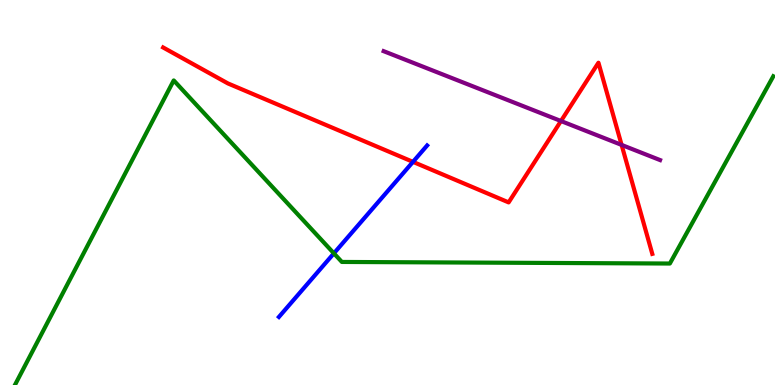[{'lines': ['blue', 'red'], 'intersections': [{'x': 5.33, 'y': 5.8}]}, {'lines': ['green', 'red'], 'intersections': []}, {'lines': ['purple', 'red'], 'intersections': [{'x': 7.24, 'y': 6.86}, {'x': 8.02, 'y': 6.24}]}, {'lines': ['blue', 'green'], 'intersections': [{'x': 4.31, 'y': 3.42}]}, {'lines': ['blue', 'purple'], 'intersections': []}, {'lines': ['green', 'purple'], 'intersections': []}]